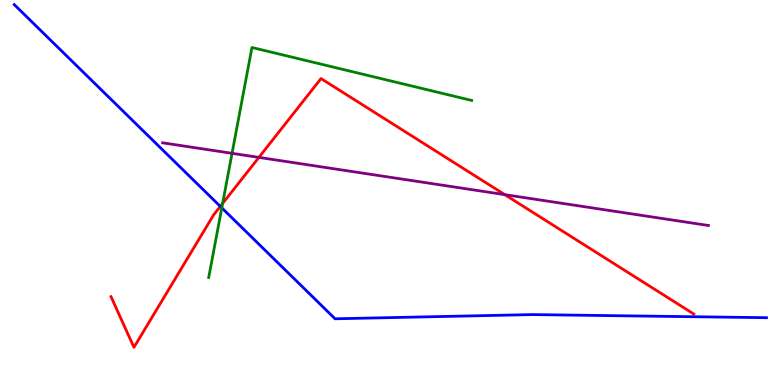[{'lines': ['blue', 'red'], 'intersections': [{'x': 2.84, 'y': 4.64}]}, {'lines': ['green', 'red'], 'intersections': [{'x': 2.87, 'y': 4.72}]}, {'lines': ['purple', 'red'], 'intersections': [{'x': 3.34, 'y': 5.91}, {'x': 6.51, 'y': 4.94}]}, {'lines': ['blue', 'green'], 'intersections': [{'x': 2.86, 'y': 4.6}]}, {'lines': ['blue', 'purple'], 'intersections': []}, {'lines': ['green', 'purple'], 'intersections': [{'x': 2.99, 'y': 6.02}]}]